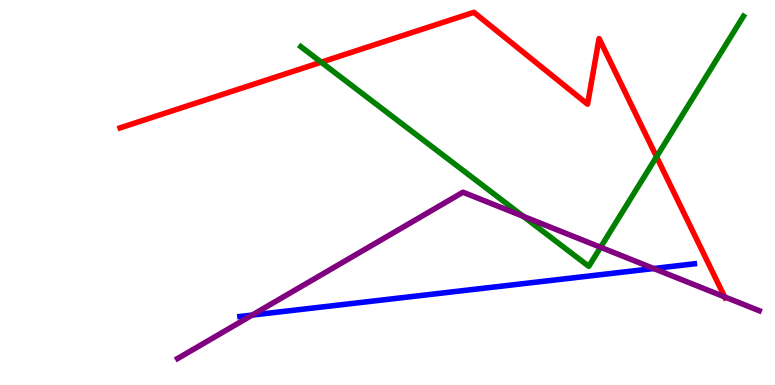[{'lines': ['blue', 'red'], 'intersections': []}, {'lines': ['green', 'red'], 'intersections': [{'x': 4.14, 'y': 8.38}, {'x': 8.47, 'y': 5.93}]}, {'lines': ['purple', 'red'], 'intersections': [{'x': 9.35, 'y': 2.29}]}, {'lines': ['blue', 'green'], 'intersections': []}, {'lines': ['blue', 'purple'], 'intersections': [{'x': 3.25, 'y': 1.82}, {'x': 8.44, 'y': 3.03}]}, {'lines': ['green', 'purple'], 'intersections': [{'x': 6.75, 'y': 4.38}, {'x': 7.75, 'y': 3.58}]}]